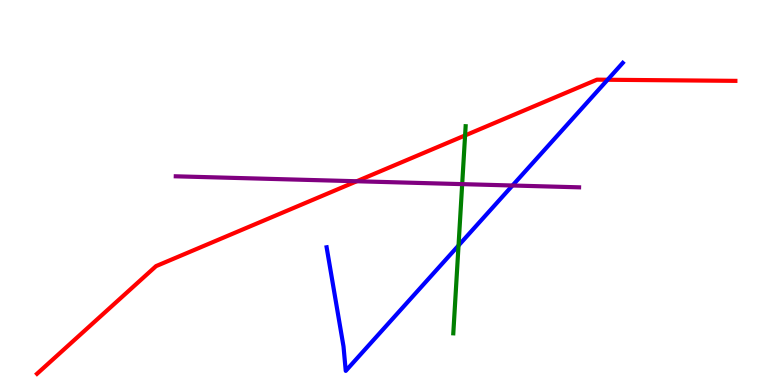[{'lines': ['blue', 'red'], 'intersections': [{'x': 7.84, 'y': 7.93}]}, {'lines': ['green', 'red'], 'intersections': [{'x': 6.0, 'y': 6.48}]}, {'lines': ['purple', 'red'], 'intersections': [{'x': 4.6, 'y': 5.29}]}, {'lines': ['blue', 'green'], 'intersections': [{'x': 5.92, 'y': 3.62}]}, {'lines': ['blue', 'purple'], 'intersections': [{'x': 6.61, 'y': 5.18}]}, {'lines': ['green', 'purple'], 'intersections': [{'x': 5.96, 'y': 5.22}]}]